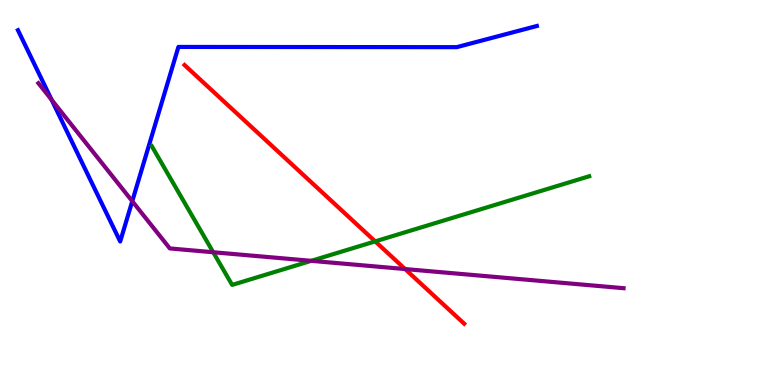[{'lines': ['blue', 'red'], 'intersections': []}, {'lines': ['green', 'red'], 'intersections': [{'x': 4.84, 'y': 3.73}]}, {'lines': ['purple', 'red'], 'intersections': [{'x': 5.23, 'y': 3.01}]}, {'lines': ['blue', 'green'], 'intersections': []}, {'lines': ['blue', 'purple'], 'intersections': [{'x': 0.667, 'y': 7.41}, {'x': 1.71, 'y': 4.77}]}, {'lines': ['green', 'purple'], 'intersections': [{'x': 2.75, 'y': 3.45}, {'x': 4.02, 'y': 3.23}]}]